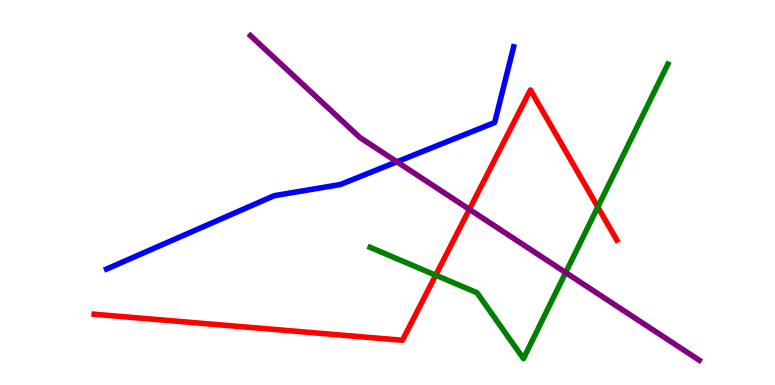[{'lines': ['blue', 'red'], 'intersections': []}, {'lines': ['green', 'red'], 'intersections': [{'x': 5.62, 'y': 2.85}, {'x': 7.71, 'y': 4.62}]}, {'lines': ['purple', 'red'], 'intersections': [{'x': 6.06, 'y': 4.56}]}, {'lines': ['blue', 'green'], 'intersections': []}, {'lines': ['blue', 'purple'], 'intersections': [{'x': 5.12, 'y': 5.8}]}, {'lines': ['green', 'purple'], 'intersections': [{'x': 7.3, 'y': 2.92}]}]